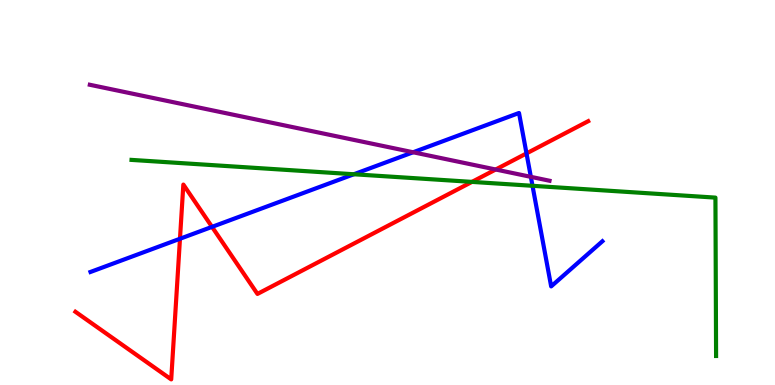[{'lines': ['blue', 'red'], 'intersections': [{'x': 2.32, 'y': 3.8}, {'x': 2.74, 'y': 4.11}, {'x': 6.79, 'y': 6.02}]}, {'lines': ['green', 'red'], 'intersections': [{'x': 6.09, 'y': 5.28}]}, {'lines': ['purple', 'red'], 'intersections': [{'x': 6.4, 'y': 5.6}]}, {'lines': ['blue', 'green'], 'intersections': [{'x': 4.57, 'y': 5.47}, {'x': 6.87, 'y': 5.17}]}, {'lines': ['blue', 'purple'], 'intersections': [{'x': 5.33, 'y': 6.05}, {'x': 6.85, 'y': 5.41}]}, {'lines': ['green', 'purple'], 'intersections': []}]